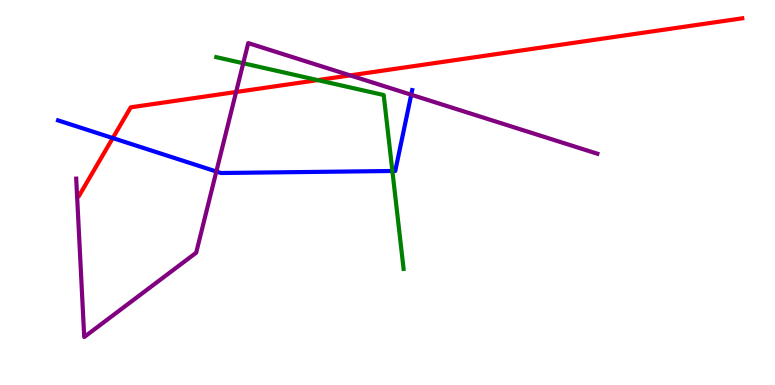[{'lines': ['blue', 'red'], 'intersections': [{'x': 1.46, 'y': 6.41}]}, {'lines': ['green', 'red'], 'intersections': [{'x': 4.1, 'y': 7.92}]}, {'lines': ['purple', 'red'], 'intersections': [{'x': 3.05, 'y': 7.61}, {'x': 4.52, 'y': 8.04}]}, {'lines': ['blue', 'green'], 'intersections': [{'x': 5.06, 'y': 5.56}]}, {'lines': ['blue', 'purple'], 'intersections': [{'x': 2.79, 'y': 5.55}, {'x': 5.31, 'y': 7.54}]}, {'lines': ['green', 'purple'], 'intersections': [{'x': 3.14, 'y': 8.36}]}]